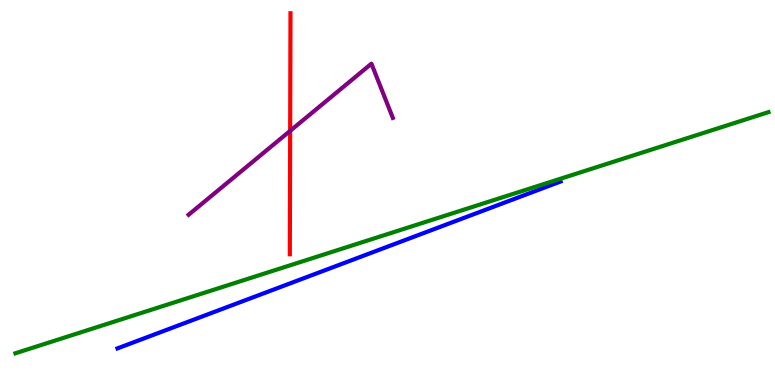[{'lines': ['blue', 'red'], 'intersections': []}, {'lines': ['green', 'red'], 'intersections': []}, {'lines': ['purple', 'red'], 'intersections': [{'x': 3.74, 'y': 6.6}]}, {'lines': ['blue', 'green'], 'intersections': []}, {'lines': ['blue', 'purple'], 'intersections': []}, {'lines': ['green', 'purple'], 'intersections': []}]